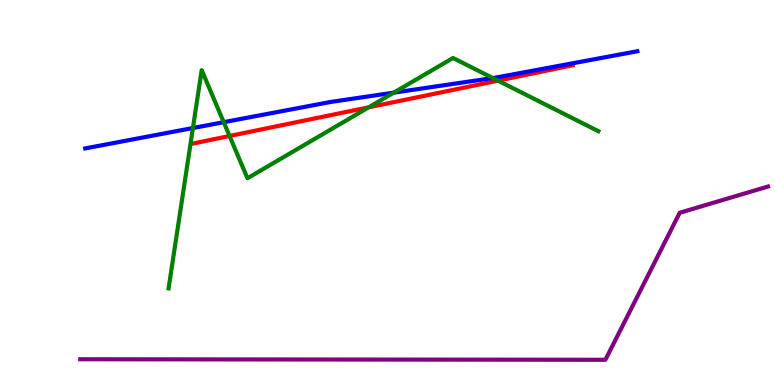[{'lines': ['blue', 'red'], 'intersections': []}, {'lines': ['green', 'red'], 'intersections': [{'x': 2.96, 'y': 6.47}, {'x': 4.76, 'y': 7.21}, {'x': 6.43, 'y': 7.91}]}, {'lines': ['purple', 'red'], 'intersections': []}, {'lines': ['blue', 'green'], 'intersections': [{'x': 2.49, 'y': 6.67}, {'x': 2.89, 'y': 6.83}, {'x': 5.08, 'y': 7.59}, {'x': 6.36, 'y': 7.97}]}, {'lines': ['blue', 'purple'], 'intersections': []}, {'lines': ['green', 'purple'], 'intersections': []}]